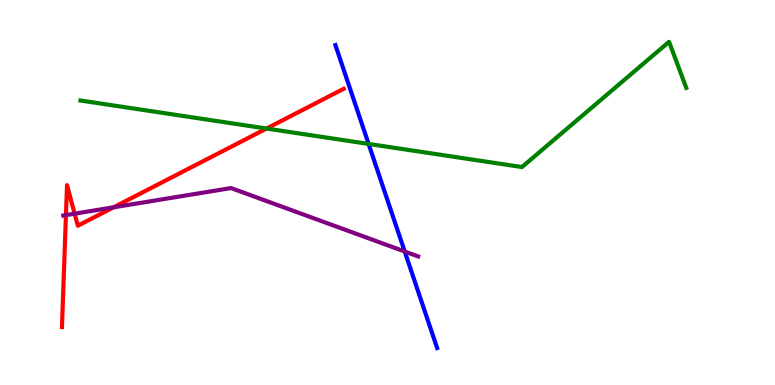[{'lines': ['blue', 'red'], 'intersections': []}, {'lines': ['green', 'red'], 'intersections': [{'x': 3.44, 'y': 6.66}]}, {'lines': ['purple', 'red'], 'intersections': [{'x': 0.851, 'y': 4.41}, {'x': 0.963, 'y': 4.45}, {'x': 1.47, 'y': 4.62}]}, {'lines': ['blue', 'green'], 'intersections': [{'x': 4.76, 'y': 6.26}]}, {'lines': ['blue', 'purple'], 'intersections': [{'x': 5.22, 'y': 3.47}]}, {'lines': ['green', 'purple'], 'intersections': []}]